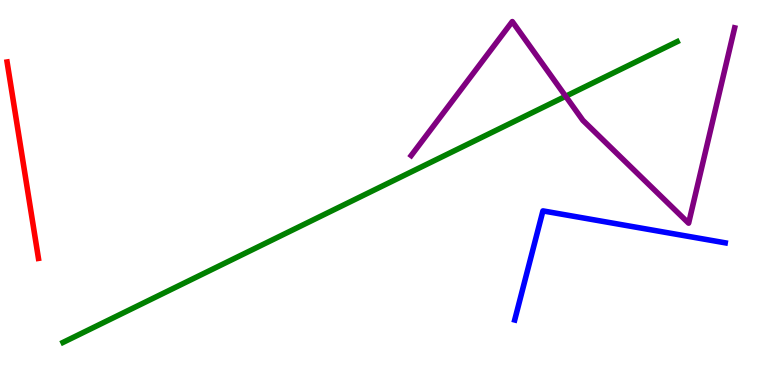[{'lines': ['blue', 'red'], 'intersections': []}, {'lines': ['green', 'red'], 'intersections': []}, {'lines': ['purple', 'red'], 'intersections': []}, {'lines': ['blue', 'green'], 'intersections': []}, {'lines': ['blue', 'purple'], 'intersections': []}, {'lines': ['green', 'purple'], 'intersections': [{'x': 7.3, 'y': 7.5}]}]